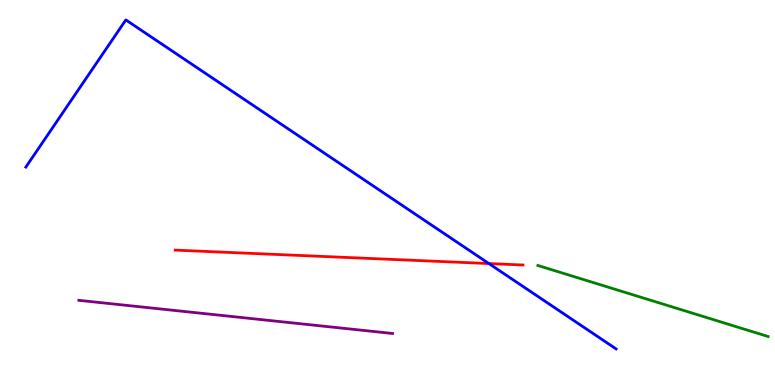[{'lines': ['blue', 'red'], 'intersections': [{'x': 6.31, 'y': 3.15}]}, {'lines': ['green', 'red'], 'intersections': []}, {'lines': ['purple', 'red'], 'intersections': []}, {'lines': ['blue', 'green'], 'intersections': []}, {'lines': ['blue', 'purple'], 'intersections': []}, {'lines': ['green', 'purple'], 'intersections': []}]